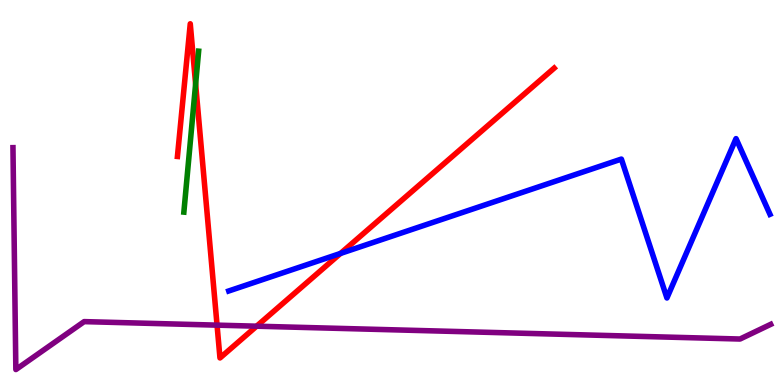[{'lines': ['blue', 'red'], 'intersections': [{'x': 4.39, 'y': 3.42}]}, {'lines': ['green', 'red'], 'intersections': [{'x': 2.52, 'y': 7.82}]}, {'lines': ['purple', 'red'], 'intersections': [{'x': 2.8, 'y': 1.55}, {'x': 3.31, 'y': 1.53}]}, {'lines': ['blue', 'green'], 'intersections': []}, {'lines': ['blue', 'purple'], 'intersections': []}, {'lines': ['green', 'purple'], 'intersections': []}]